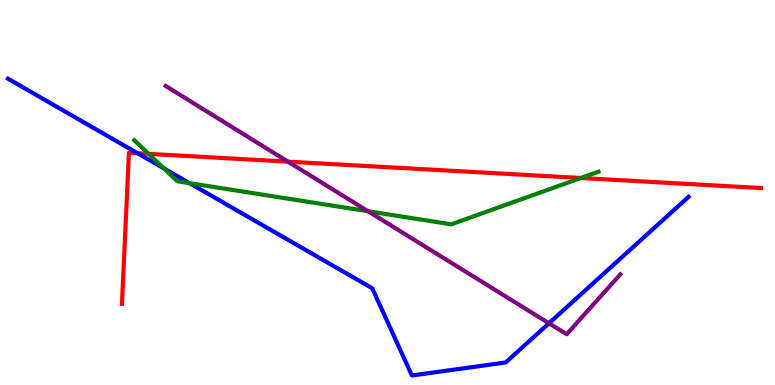[{'lines': ['blue', 'red'], 'intersections': [{'x': 1.77, 'y': 6.02}]}, {'lines': ['green', 'red'], 'intersections': [{'x': 1.92, 'y': 6.0}, {'x': 7.5, 'y': 5.38}]}, {'lines': ['purple', 'red'], 'intersections': [{'x': 3.72, 'y': 5.8}]}, {'lines': ['blue', 'green'], 'intersections': [{'x': 2.11, 'y': 5.63}, {'x': 2.45, 'y': 5.24}]}, {'lines': ['blue', 'purple'], 'intersections': [{'x': 7.08, 'y': 1.6}]}, {'lines': ['green', 'purple'], 'intersections': [{'x': 4.75, 'y': 4.51}]}]